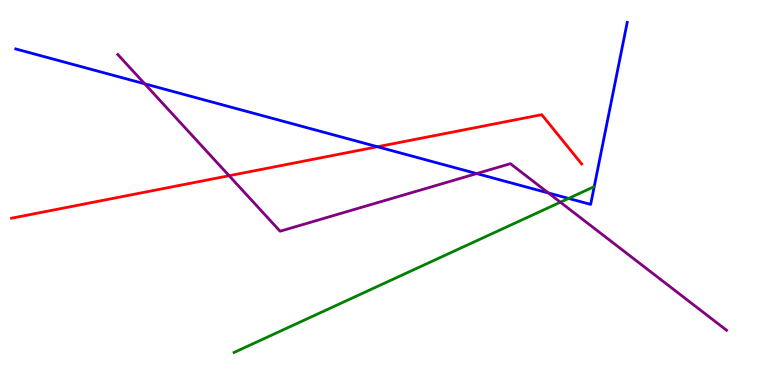[{'lines': ['blue', 'red'], 'intersections': [{'x': 4.87, 'y': 6.19}]}, {'lines': ['green', 'red'], 'intersections': []}, {'lines': ['purple', 'red'], 'intersections': [{'x': 2.96, 'y': 5.44}]}, {'lines': ['blue', 'green'], 'intersections': [{'x': 7.34, 'y': 4.85}]}, {'lines': ['blue', 'purple'], 'intersections': [{'x': 1.87, 'y': 7.82}, {'x': 6.15, 'y': 5.49}, {'x': 7.08, 'y': 4.99}]}, {'lines': ['green', 'purple'], 'intersections': [{'x': 7.23, 'y': 4.75}]}]